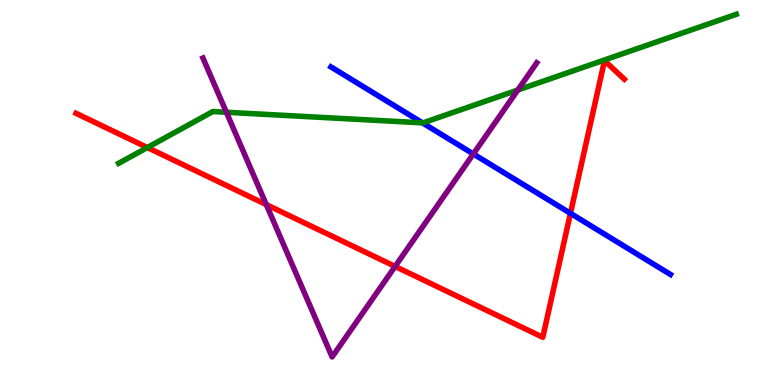[{'lines': ['blue', 'red'], 'intersections': [{'x': 7.36, 'y': 4.46}]}, {'lines': ['green', 'red'], 'intersections': [{'x': 1.9, 'y': 6.17}]}, {'lines': ['purple', 'red'], 'intersections': [{'x': 3.44, 'y': 4.69}, {'x': 5.1, 'y': 3.08}]}, {'lines': ['blue', 'green'], 'intersections': [{'x': 5.45, 'y': 6.81}]}, {'lines': ['blue', 'purple'], 'intersections': [{'x': 6.11, 'y': 6.0}]}, {'lines': ['green', 'purple'], 'intersections': [{'x': 2.92, 'y': 7.08}, {'x': 6.68, 'y': 7.66}]}]